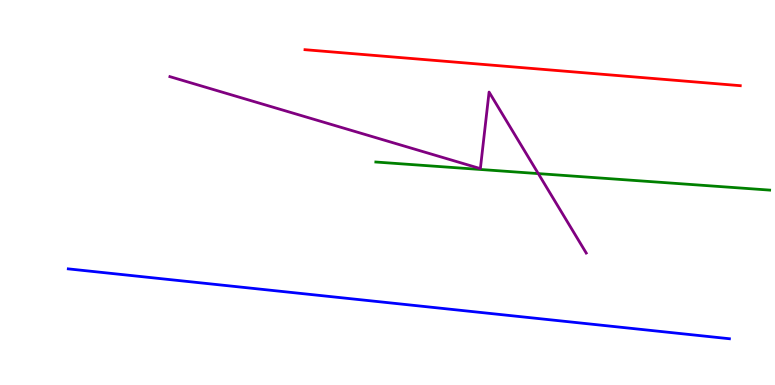[{'lines': ['blue', 'red'], 'intersections': []}, {'lines': ['green', 'red'], 'intersections': []}, {'lines': ['purple', 'red'], 'intersections': []}, {'lines': ['blue', 'green'], 'intersections': []}, {'lines': ['blue', 'purple'], 'intersections': []}, {'lines': ['green', 'purple'], 'intersections': [{'x': 6.95, 'y': 5.49}]}]